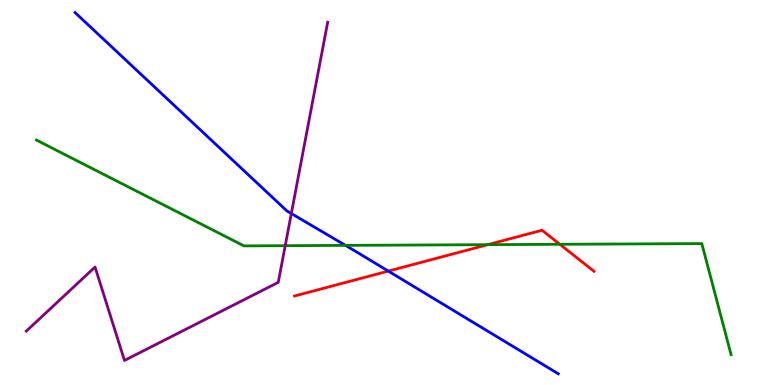[{'lines': ['blue', 'red'], 'intersections': [{'x': 5.01, 'y': 2.96}]}, {'lines': ['green', 'red'], 'intersections': [{'x': 6.29, 'y': 3.65}, {'x': 7.22, 'y': 3.65}]}, {'lines': ['purple', 'red'], 'intersections': []}, {'lines': ['blue', 'green'], 'intersections': [{'x': 4.46, 'y': 3.63}]}, {'lines': ['blue', 'purple'], 'intersections': [{'x': 3.76, 'y': 4.45}]}, {'lines': ['green', 'purple'], 'intersections': [{'x': 3.68, 'y': 3.62}]}]